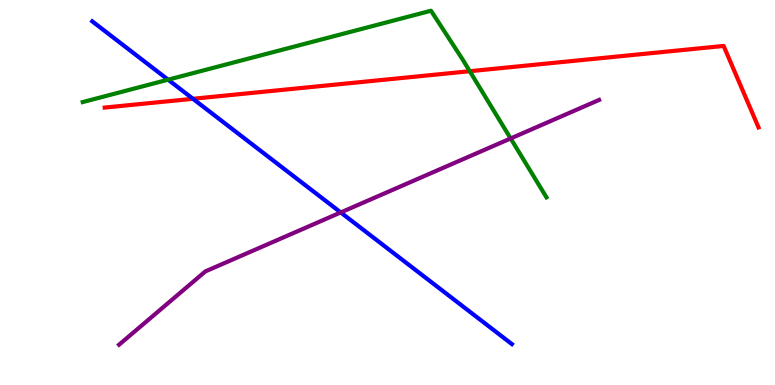[{'lines': ['blue', 'red'], 'intersections': [{'x': 2.49, 'y': 7.43}]}, {'lines': ['green', 'red'], 'intersections': [{'x': 6.06, 'y': 8.15}]}, {'lines': ['purple', 'red'], 'intersections': []}, {'lines': ['blue', 'green'], 'intersections': [{'x': 2.17, 'y': 7.93}]}, {'lines': ['blue', 'purple'], 'intersections': [{'x': 4.4, 'y': 4.48}]}, {'lines': ['green', 'purple'], 'intersections': [{'x': 6.59, 'y': 6.4}]}]